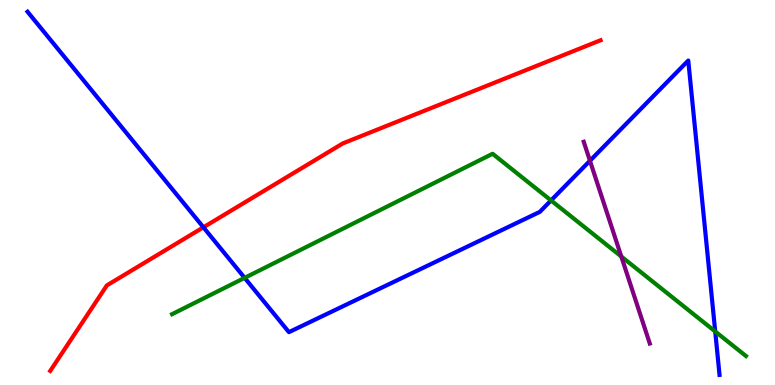[{'lines': ['blue', 'red'], 'intersections': [{'x': 2.62, 'y': 4.1}]}, {'lines': ['green', 'red'], 'intersections': []}, {'lines': ['purple', 'red'], 'intersections': []}, {'lines': ['blue', 'green'], 'intersections': [{'x': 3.16, 'y': 2.78}, {'x': 7.11, 'y': 4.79}, {'x': 9.23, 'y': 1.39}]}, {'lines': ['blue', 'purple'], 'intersections': [{'x': 7.61, 'y': 5.82}]}, {'lines': ['green', 'purple'], 'intersections': [{'x': 8.02, 'y': 3.34}]}]